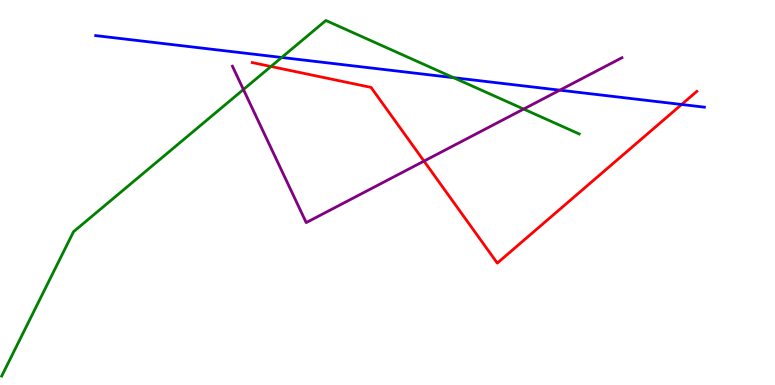[{'lines': ['blue', 'red'], 'intersections': [{'x': 8.79, 'y': 7.29}]}, {'lines': ['green', 'red'], 'intersections': [{'x': 3.5, 'y': 8.27}]}, {'lines': ['purple', 'red'], 'intersections': [{'x': 5.47, 'y': 5.82}]}, {'lines': ['blue', 'green'], 'intersections': [{'x': 3.63, 'y': 8.51}, {'x': 5.85, 'y': 7.98}]}, {'lines': ['blue', 'purple'], 'intersections': [{'x': 7.22, 'y': 7.66}]}, {'lines': ['green', 'purple'], 'intersections': [{'x': 3.14, 'y': 7.68}, {'x': 6.76, 'y': 7.17}]}]